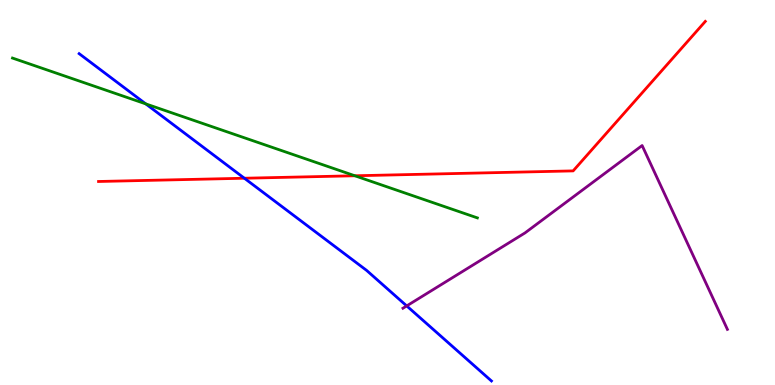[{'lines': ['blue', 'red'], 'intersections': [{'x': 3.15, 'y': 5.37}]}, {'lines': ['green', 'red'], 'intersections': [{'x': 4.58, 'y': 5.43}]}, {'lines': ['purple', 'red'], 'intersections': []}, {'lines': ['blue', 'green'], 'intersections': [{'x': 1.88, 'y': 7.3}]}, {'lines': ['blue', 'purple'], 'intersections': [{'x': 5.25, 'y': 2.05}]}, {'lines': ['green', 'purple'], 'intersections': []}]